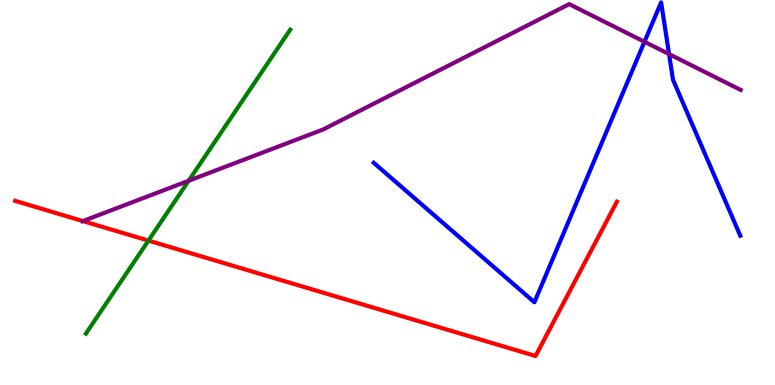[{'lines': ['blue', 'red'], 'intersections': []}, {'lines': ['green', 'red'], 'intersections': [{'x': 1.92, 'y': 3.75}]}, {'lines': ['purple', 'red'], 'intersections': [{'x': 1.07, 'y': 4.26}]}, {'lines': ['blue', 'green'], 'intersections': []}, {'lines': ['blue', 'purple'], 'intersections': [{'x': 8.32, 'y': 8.91}, {'x': 8.63, 'y': 8.6}]}, {'lines': ['green', 'purple'], 'intersections': [{'x': 2.43, 'y': 5.31}]}]